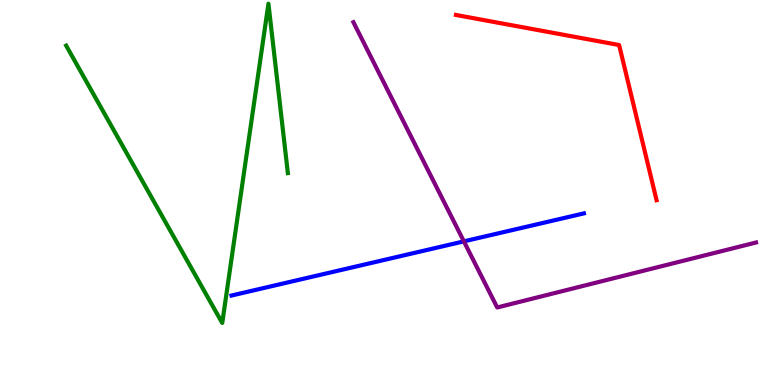[{'lines': ['blue', 'red'], 'intersections': []}, {'lines': ['green', 'red'], 'intersections': []}, {'lines': ['purple', 'red'], 'intersections': []}, {'lines': ['blue', 'green'], 'intersections': []}, {'lines': ['blue', 'purple'], 'intersections': [{'x': 5.99, 'y': 3.73}]}, {'lines': ['green', 'purple'], 'intersections': []}]